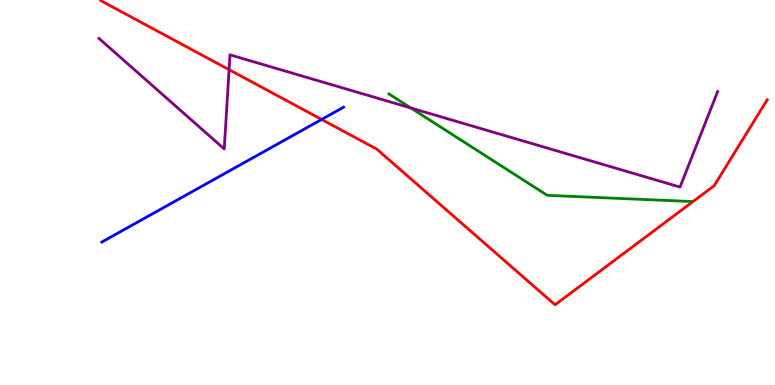[{'lines': ['blue', 'red'], 'intersections': [{'x': 4.15, 'y': 6.9}]}, {'lines': ['green', 'red'], 'intersections': []}, {'lines': ['purple', 'red'], 'intersections': [{'x': 2.96, 'y': 8.19}]}, {'lines': ['blue', 'green'], 'intersections': []}, {'lines': ['blue', 'purple'], 'intersections': []}, {'lines': ['green', 'purple'], 'intersections': [{'x': 5.3, 'y': 7.2}]}]